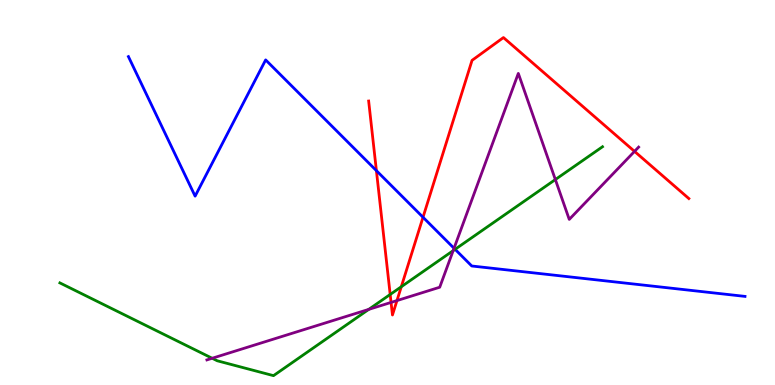[{'lines': ['blue', 'red'], 'intersections': [{'x': 4.86, 'y': 5.57}, {'x': 5.46, 'y': 4.36}]}, {'lines': ['green', 'red'], 'intersections': [{'x': 5.03, 'y': 2.35}, {'x': 5.18, 'y': 2.55}]}, {'lines': ['purple', 'red'], 'intersections': [{'x': 5.05, 'y': 2.14}, {'x': 5.12, 'y': 2.19}, {'x': 8.19, 'y': 6.07}]}, {'lines': ['blue', 'green'], 'intersections': [{'x': 5.87, 'y': 3.52}]}, {'lines': ['blue', 'purple'], 'intersections': [{'x': 5.86, 'y': 3.55}]}, {'lines': ['green', 'purple'], 'intersections': [{'x': 2.74, 'y': 0.694}, {'x': 4.76, 'y': 1.96}, {'x': 5.85, 'y': 3.49}, {'x': 7.17, 'y': 5.34}]}]